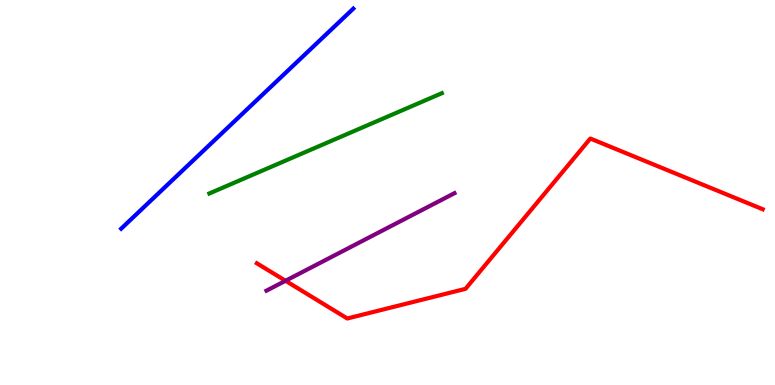[{'lines': ['blue', 'red'], 'intersections': []}, {'lines': ['green', 'red'], 'intersections': []}, {'lines': ['purple', 'red'], 'intersections': [{'x': 3.68, 'y': 2.71}]}, {'lines': ['blue', 'green'], 'intersections': []}, {'lines': ['blue', 'purple'], 'intersections': []}, {'lines': ['green', 'purple'], 'intersections': []}]